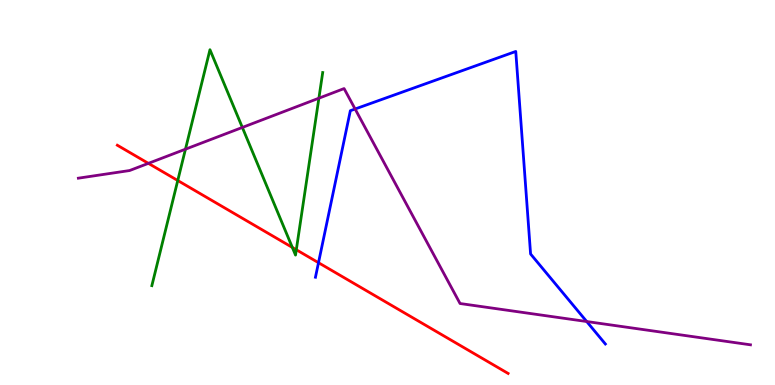[{'lines': ['blue', 'red'], 'intersections': [{'x': 4.11, 'y': 3.18}]}, {'lines': ['green', 'red'], 'intersections': [{'x': 2.29, 'y': 5.31}, {'x': 3.77, 'y': 3.57}, {'x': 3.82, 'y': 3.51}]}, {'lines': ['purple', 'red'], 'intersections': [{'x': 1.91, 'y': 5.76}]}, {'lines': ['blue', 'green'], 'intersections': []}, {'lines': ['blue', 'purple'], 'intersections': [{'x': 4.58, 'y': 7.17}, {'x': 7.57, 'y': 1.65}]}, {'lines': ['green', 'purple'], 'intersections': [{'x': 2.39, 'y': 6.13}, {'x': 3.13, 'y': 6.69}, {'x': 4.11, 'y': 7.45}]}]